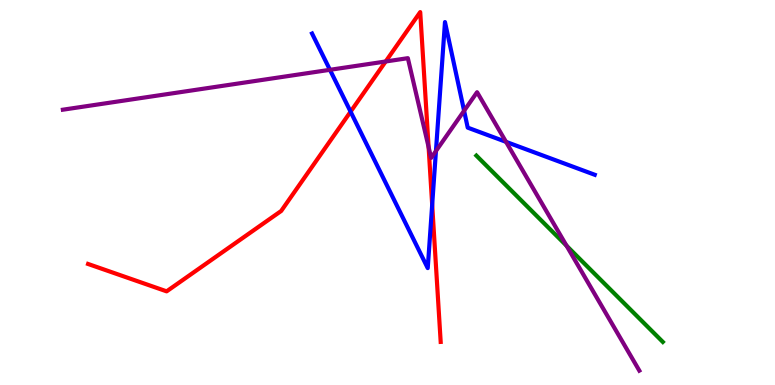[{'lines': ['blue', 'red'], 'intersections': [{'x': 4.52, 'y': 7.1}, {'x': 5.58, 'y': 4.68}]}, {'lines': ['green', 'red'], 'intersections': []}, {'lines': ['purple', 'red'], 'intersections': [{'x': 4.98, 'y': 8.4}, {'x': 5.53, 'y': 6.18}]}, {'lines': ['blue', 'green'], 'intersections': []}, {'lines': ['blue', 'purple'], 'intersections': [{'x': 4.26, 'y': 8.19}, {'x': 5.63, 'y': 6.08}, {'x': 5.99, 'y': 7.12}, {'x': 6.53, 'y': 6.32}]}, {'lines': ['green', 'purple'], 'intersections': [{'x': 7.31, 'y': 3.62}]}]